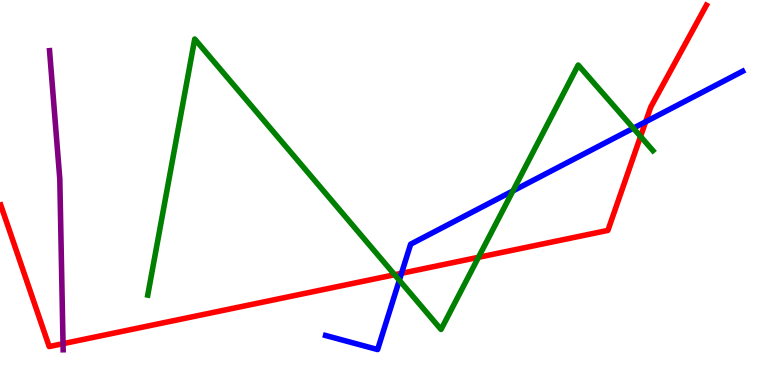[{'lines': ['blue', 'red'], 'intersections': [{'x': 5.18, 'y': 2.9}, {'x': 8.33, 'y': 6.84}]}, {'lines': ['green', 'red'], 'intersections': [{'x': 5.09, 'y': 2.86}, {'x': 6.17, 'y': 3.32}, {'x': 8.27, 'y': 6.46}]}, {'lines': ['purple', 'red'], 'intersections': [{'x': 0.813, 'y': 1.07}]}, {'lines': ['blue', 'green'], 'intersections': [{'x': 5.15, 'y': 2.72}, {'x': 6.62, 'y': 5.04}, {'x': 8.17, 'y': 6.67}]}, {'lines': ['blue', 'purple'], 'intersections': []}, {'lines': ['green', 'purple'], 'intersections': []}]